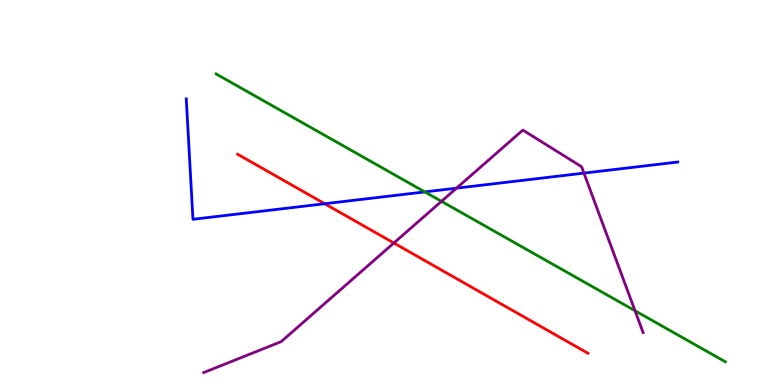[{'lines': ['blue', 'red'], 'intersections': [{'x': 4.19, 'y': 4.71}]}, {'lines': ['green', 'red'], 'intersections': []}, {'lines': ['purple', 'red'], 'intersections': [{'x': 5.08, 'y': 3.69}]}, {'lines': ['blue', 'green'], 'intersections': [{'x': 5.48, 'y': 5.02}]}, {'lines': ['blue', 'purple'], 'intersections': [{'x': 5.89, 'y': 5.11}, {'x': 7.53, 'y': 5.5}]}, {'lines': ['green', 'purple'], 'intersections': [{'x': 5.7, 'y': 4.77}, {'x': 8.19, 'y': 1.93}]}]